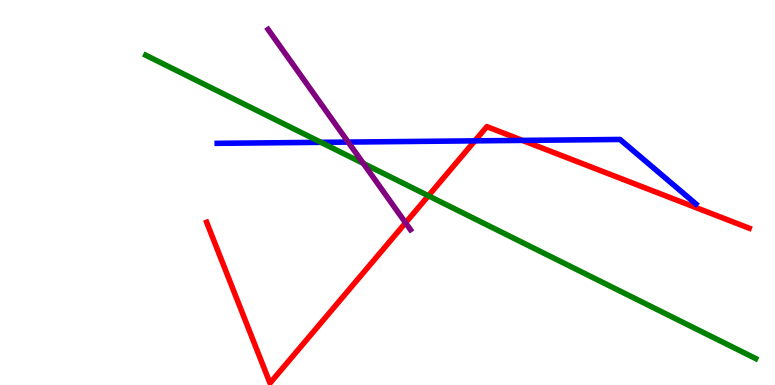[{'lines': ['blue', 'red'], 'intersections': [{'x': 6.13, 'y': 6.34}, {'x': 6.74, 'y': 6.35}]}, {'lines': ['green', 'red'], 'intersections': [{'x': 5.53, 'y': 4.91}]}, {'lines': ['purple', 'red'], 'intersections': [{'x': 5.23, 'y': 4.21}]}, {'lines': ['blue', 'green'], 'intersections': [{'x': 4.14, 'y': 6.3}]}, {'lines': ['blue', 'purple'], 'intersections': [{'x': 4.49, 'y': 6.31}]}, {'lines': ['green', 'purple'], 'intersections': [{'x': 4.69, 'y': 5.76}]}]